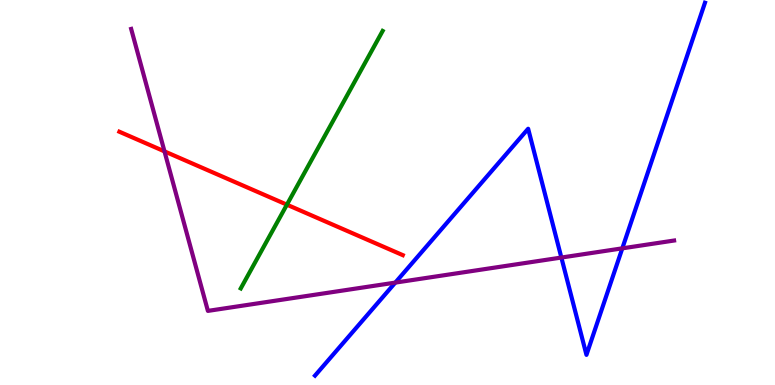[{'lines': ['blue', 'red'], 'intersections': []}, {'lines': ['green', 'red'], 'intersections': [{'x': 3.7, 'y': 4.68}]}, {'lines': ['purple', 'red'], 'intersections': [{'x': 2.12, 'y': 6.07}]}, {'lines': ['blue', 'green'], 'intersections': []}, {'lines': ['blue', 'purple'], 'intersections': [{'x': 5.1, 'y': 2.66}, {'x': 7.24, 'y': 3.31}, {'x': 8.03, 'y': 3.55}]}, {'lines': ['green', 'purple'], 'intersections': []}]